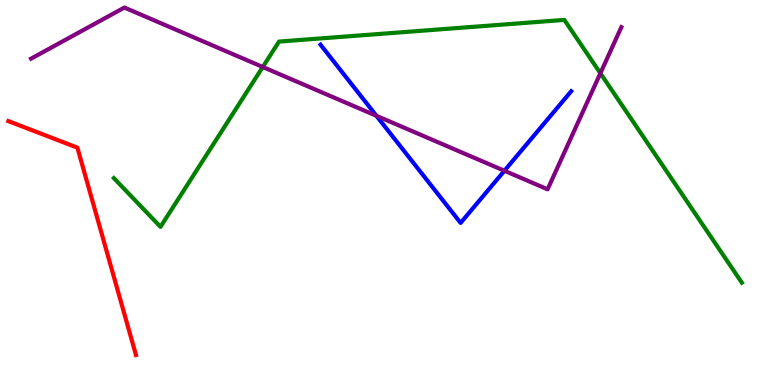[{'lines': ['blue', 'red'], 'intersections': []}, {'lines': ['green', 'red'], 'intersections': []}, {'lines': ['purple', 'red'], 'intersections': []}, {'lines': ['blue', 'green'], 'intersections': []}, {'lines': ['blue', 'purple'], 'intersections': [{'x': 4.86, 'y': 6.99}, {'x': 6.51, 'y': 5.56}]}, {'lines': ['green', 'purple'], 'intersections': [{'x': 3.39, 'y': 8.26}, {'x': 7.75, 'y': 8.1}]}]